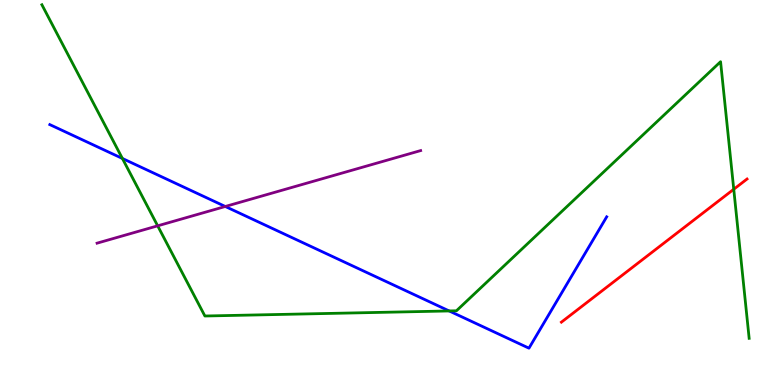[{'lines': ['blue', 'red'], 'intersections': []}, {'lines': ['green', 'red'], 'intersections': [{'x': 9.47, 'y': 5.08}]}, {'lines': ['purple', 'red'], 'intersections': []}, {'lines': ['blue', 'green'], 'intersections': [{'x': 1.58, 'y': 5.88}, {'x': 5.8, 'y': 1.92}]}, {'lines': ['blue', 'purple'], 'intersections': [{'x': 2.91, 'y': 4.64}]}, {'lines': ['green', 'purple'], 'intersections': [{'x': 2.03, 'y': 4.13}]}]